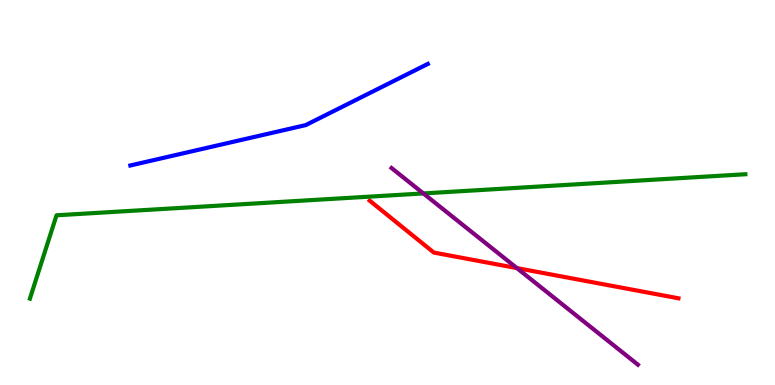[{'lines': ['blue', 'red'], 'intersections': []}, {'lines': ['green', 'red'], 'intersections': []}, {'lines': ['purple', 'red'], 'intersections': [{'x': 6.67, 'y': 3.04}]}, {'lines': ['blue', 'green'], 'intersections': []}, {'lines': ['blue', 'purple'], 'intersections': []}, {'lines': ['green', 'purple'], 'intersections': [{'x': 5.46, 'y': 4.98}]}]